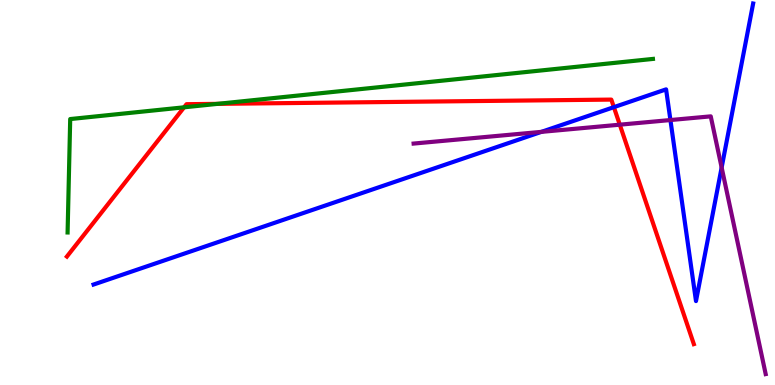[{'lines': ['blue', 'red'], 'intersections': [{'x': 7.92, 'y': 7.22}]}, {'lines': ['green', 'red'], 'intersections': [{'x': 2.38, 'y': 7.21}, {'x': 2.81, 'y': 7.3}]}, {'lines': ['purple', 'red'], 'intersections': [{'x': 8.0, 'y': 6.76}]}, {'lines': ['blue', 'green'], 'intersections': []}, {'lines': ['blue', 'purple'], 'intersections': [{'x': 6.99, 'y': 6.57}, {'x': 8.65, 'y': 6.88}, {'x': 9.31, 'y': 5.65}]}, {'lines': ['green', 'purple'], 'intersections': []}]